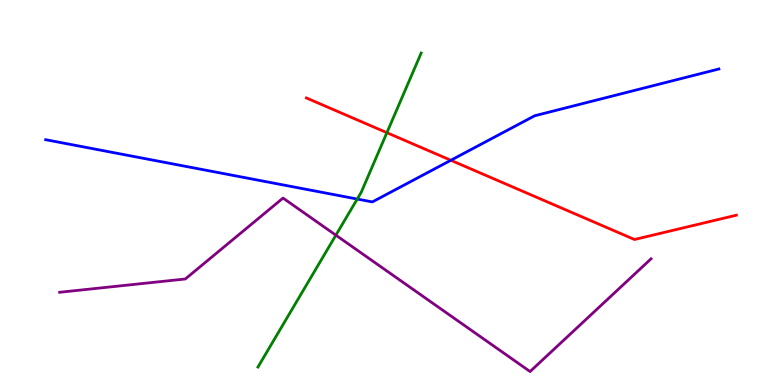[{'lines': ['blue', 'red'], 'intersections': [{'x': 5.82, 'y': 5.84}]}, {'lines': ['green', 'red'], 'intersections': [{'x': 4.99, 'y': 6.55}]}, {'lines': ['purple', 'red'], 'intersections': []}, {'lines': ['blue', 'green'], 'intersections': [{'x': 4.61, 'y': 4.83}]}, {'lines': ['blue', 'purple'], 'intersections': []}, {'lines': ['green', 'purple'], 'intersections': [{'x': 4.33, 'y': 3.89}]}]